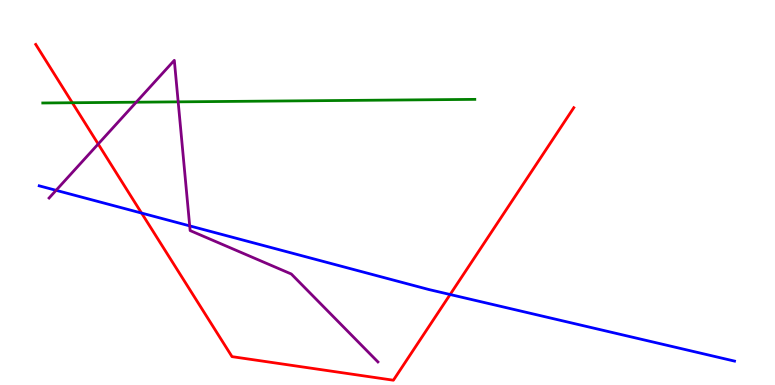[{'lines': ['blue', 'red'], 'intersections': [{'x': 1.83, 'y': 4.47}, {'x': 5.81, 'y': 2.35}]}, {'lines': ['green', 'red'], 'intersections': [{'x': 0.933, 'y': 7.33}]}, {'lines': ['purple', 'red'], 'intersections': [{'x': 1.27, 'y': 6.26}]}, {'lines': ['blue', 'green'], 'intersections': []}, {'lines': ['blue', 'purple'], 'intersections': [{'x': 0.724, 'y': 5.06}, {'x': 2.45, 'y': 4.13}]}, {'lines': ['green', 'purple'], 'intersections': [{'x': 1.76, 'y': 7.35}, {'x': 2.3, 'y': 7.35}]}]